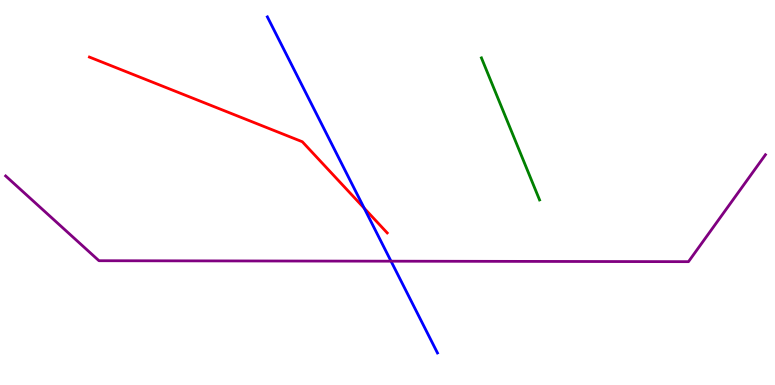[{'lines': ['blue', 'red'], 'intersections': [{'x': 4.7, 'y': 4.59}]}, {'lines': ['green', 'red'], 'intersections': []}, {'lines': ['purple', 'red'], 'intersections': []}, {'lines': ['blue', 'green'], 'intersections': []}, {'lines': ['blue', 'purple'], 'intersections': [{'x': 5.05, 'y': 3.22}]}, {'lines': ['green', 'purple'], 'intersections': []}]